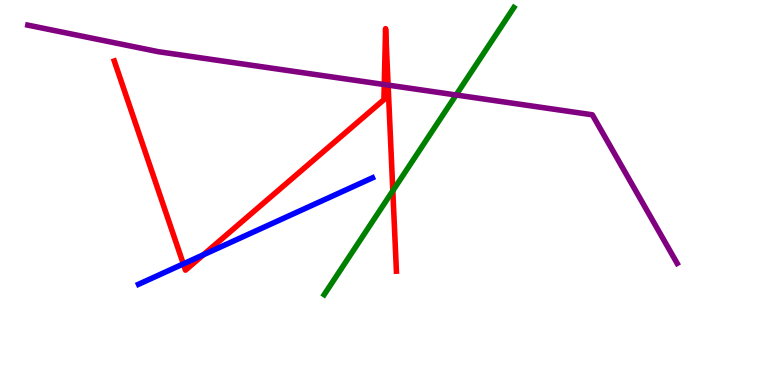[{'lines': ['blue', 'red'], 'intersections': [{'x': 2.37, 'y': 3.15}, {'x': 2.62, 'y': 3.38}]}, {'lines': ['green', 'red'], 'intersections': [{'x': 5.07, 'y': 5.05}]}, {'lines': ['purple', 'red'], 'intersections': [{'x': 4.96, 'y': 7.8}, {'x': 5.01, 'y': 7.79}]}, {'lines': ['blue', 'green'], 'intersections': []}, {'lines': ['blue', 'purple'], 'intersections': []}, {'lines': ['green', 'purple'], 'intersections': [{'x': 5.89, 'y': 7.53}]}]